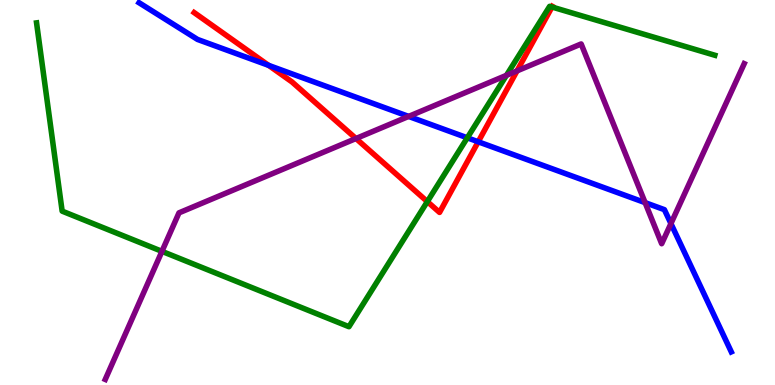[{'lines': ['blue', 'red'], 'intersections': [{'x': 3.47, 'y': 8.3}, {'x': 6.17, 'y': 6.32}]}, {'lines': ['green', 'red'], 'intersections': [{'x': 5.51, 'y': 4.76}, {'x': 7.12, 'y': 9.82}]}, {'lines': ['purple', 'red'], 'intersections': [{'x': 4.59, 'y': 6.4}, {'x': 6.67, 'y': 8.16}]}, {'lines': ['blue', 'green'], 'intersections': [{'x': 6.03, 'y': 6.42}]}, {'lines': ['blue', 'purple'], 'intersections': [{'x': 5.27, 'y': 6.98}, {'x': 8.32, 'y': 4.74}, {'x': 8.66, 'y': 4.19}]}, {'lines': ['green', 'purple'], 'intersections': [{'x': 2.09, 'y': 3.47}, {'x': 6.53, 'y': 8.04}]}]